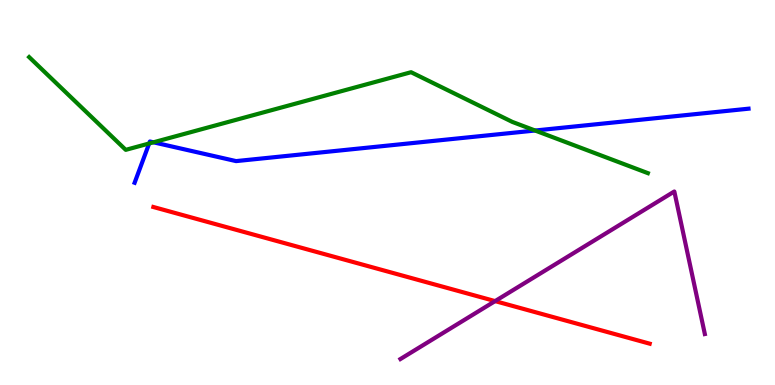[{'lines': ['blue', 'red'], 'intersections': []}, {'lines': ['green', 'red'], 'intersections': []}, {'lines': ['purple', 'red'], 'intersections': [{'x': 6.39, 'y': 2.18}]}, {'lines': ['blue', 'green'], 'intersections': [{'x': 1.92, 'y': 6.27}, {'x': 1.98, 'y': 6.3}, {'x': 6.9, 'y': 6.61}]}, {'lines': ['blue', 'purple'], 'intersections': []}, {'lines': ['green', 'purple'], 'intersections': []}]